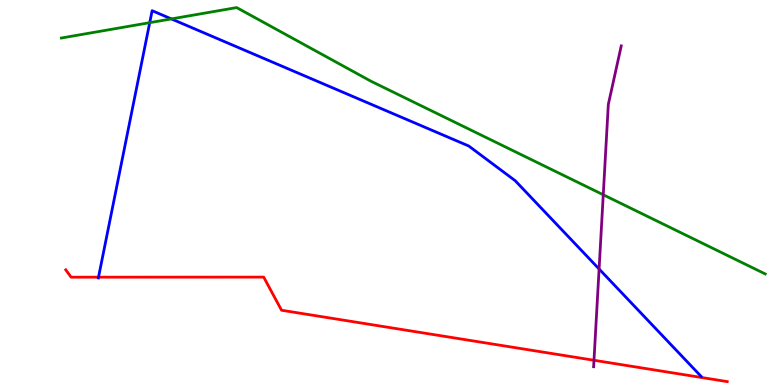[{'lines': ['blue', 'red'], 'intersections': [{'x': 1.27, 'y': 2.8}]}, {'lines': ['green', 'red'], 'intersections': []}, {'lines': ['purple', 'red'], 'intersections': [{'x': 7.66, 'y': 0.642}]}, {'lines': ['blue', 'green'], 'intersections': [{'x': 1.93, 'y': 9.41}, {'x': 2.21, 'y': 9.51}]}, {'lines': ['blue', 'purple'], 'intersections': [{'x': 7.73, 'y': 3.01}]}, {'lines': ['green', 'purple'], 'intersections': [{'x': 7.78, 'y': 4.94}]}]